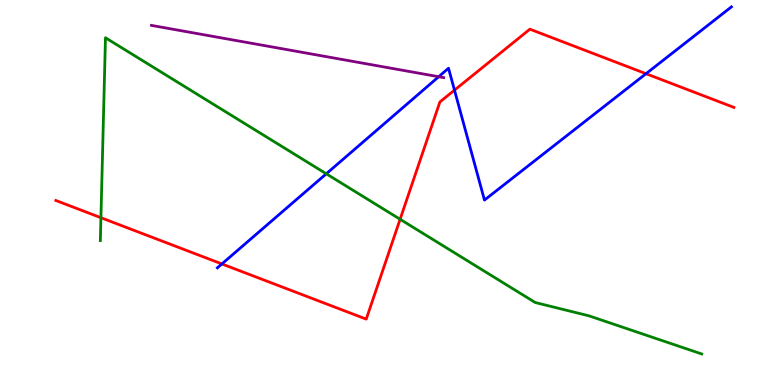[{'lines': ['blue', 'red'], 'intersections': [{'x': 2.86, 'y': 3.14}, {'x': 5.86, 'y': 7.66}, {'x': 8.34, 'y': 8.09}]}, {'lines': ['green', 'red'], 'intersections': [{'x': 1.3, 'y': 4.35}, {'x': 5.16, 'y': 4.3}]}, {'lines': ['purple', 'red'], 'intersections': []}, {'lines': ['blue', 'green'], 'intersections': [{'x': 4.21, 'y': 5.49}]}, {'lines': ['blue', 'purple'], 'intersections': [{'x': 5.66, 'y': 8.01}]}, {'lines': ['green', 'purple'], 'intersections': []}]